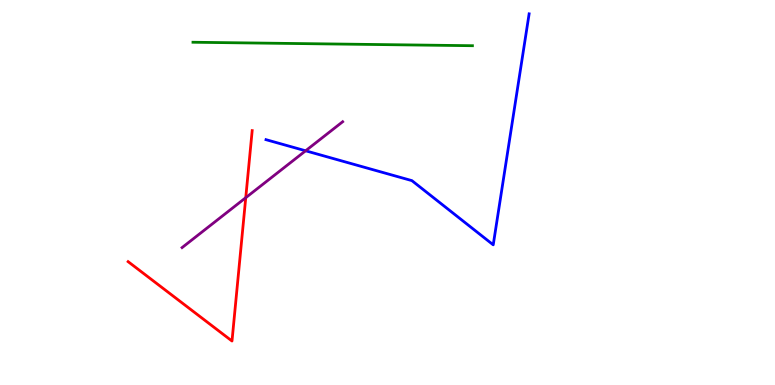[{'lines': ['blue', 'red'], 'intersections': []}, {'lines': ['green', 'red'], 'intersections': []}, {'lines': ['purple', 'red'], 'intersections': [{'x': 3.17, 'y': 4.86}]}, {'lines': ['blue', 'green'], 'intersections': []}, {'lines': ['blue', 'purple'], 'intersections': [{'x': 3.94, 'y': 6.08}]}, {'lines': ['green', 'purple'], 'intersections': []}]